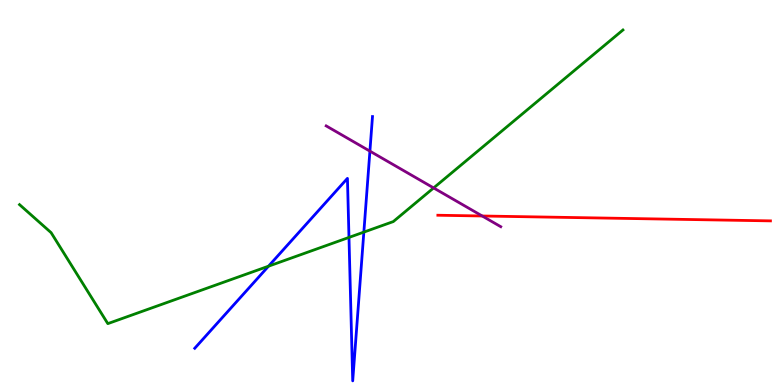[{'lines': ['blue', 'red'], 'intersections': []}, {'lines': ['green', 'red'], 'intersections': []}, {'lines': ['purple', 'red'], 'intersections': [{'x': 6.22, 'y': 4.39}]}, {'lines': ['blue', 'green'], 'intersections': [{'x': 3.46, 'y': 3.09}, {'x': 4.5, 'y': 3.83}, {'x': 4.69, 'y': 3.97}]}, {'lines': ['blue', 'purple'], 'intersections': [{'x': 4.77, 'y': 6.07}]}, {'lines': ['green', 'purple'], 'intersections': [{'x': 5.6, 'y': 5.12}]}]